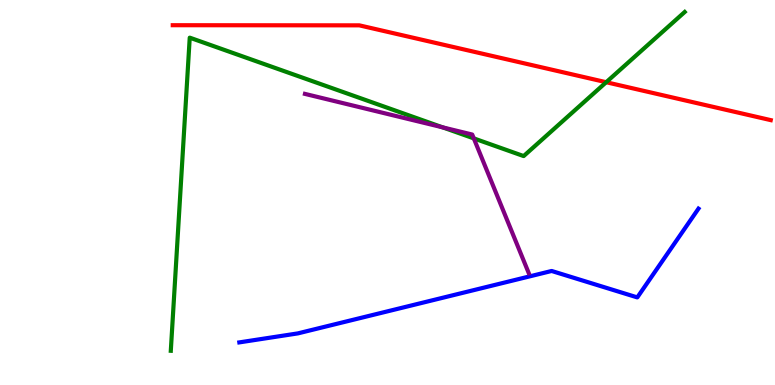[{'lines': ['blue', 'red'], 'intersections': []}, {'lines': ['green', 'red'], 'intersections': [{'x': 7.82, 'y': 7.86}]}, {'lines': ['purple', 'red'], 'intersections': []}, {'lines': ['blue', 'green'], 'intersections': []}, {'lines': ['blue', 'purple'], 'intersections': []}, {'lines': ['green', 'purple'], 'intersections': [{'x': 5.71, 'y': 6.69}, {'x': 6.11, 'y': 6.41}]}]